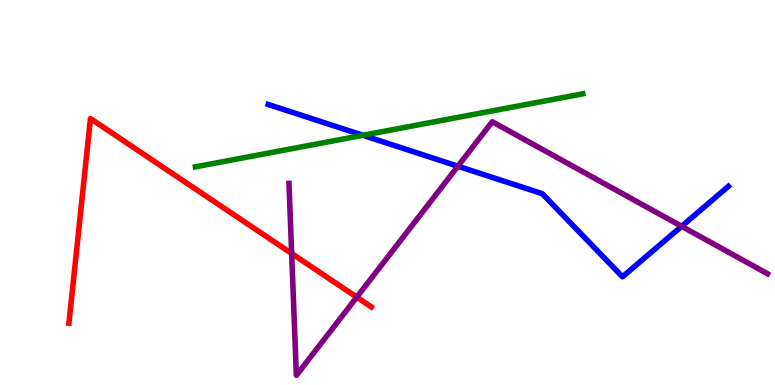[{'lines': ['blue', 'red'], 'intersections': []}, {'lines': ['green', 'red'], 'intersections': []}, {'lines': ['purple', 'red'], 'intersections': [{'x': 3.76, 'y': 3.42}, {'x': 4.6, 'y': 2.28}]}, {'lines': ['blue', 'green'], 'intersections': [{'x': 4.68, 'y': 6.49}]}, {'lines': ['blue', 'purple'], 'intersections': [{'x': 5.91, 'y': 5.68}, {'x': 8.79, 'y': 4.12}]}, {'lines': ['green', 'purple'], 'intersections': []}]